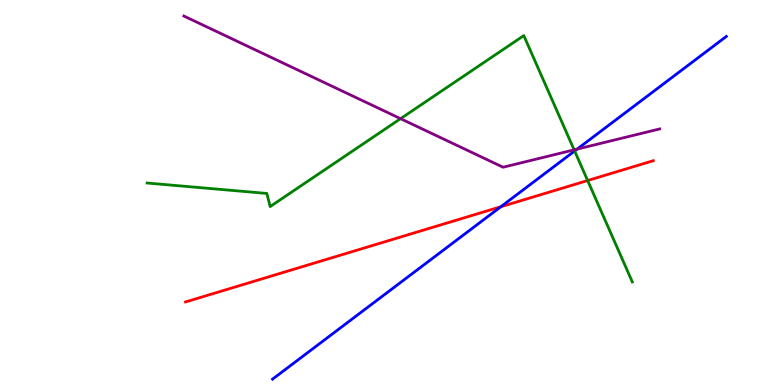[{'lines': ['blue', 'red'], 'intersections': [{'x': 6.46, 'y': 4.63}]}, {'lines': ['green', 'red'], 'intersections': [{'x': 7.58, 'y': 5.31}]}, {'lines': ['purple', 'red'], 'intersections': []}, {'lines': ['blue', 'green'], 'intersections': [{'x': 7.41, 'y': 6.08}]}, {'lines': ['blue', 'purple'], 'intersections': [{'x': 7.45, 'y': 6.13}]}, {'lines': ['green', 'purple'], 'intersections': [{'x': 5.17, 'y': 6.92}, {'x': 7.41, 'y': 6.11}]}]